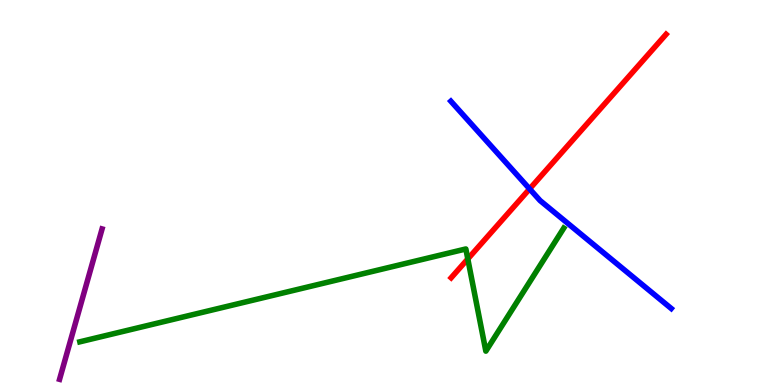[{'lines': ['blue', 'red'], 'intersections': [{'x': 6.83, 'y': 5.09}]}, {'lines': ['green', 'red'], 'intersections': [{'x': 6.04, 'y': 3.27}]}, {'lines': ['purple', 'red'], 'intersections': []}, {'lines': ['blue', 'green'], 'intersections': []}, {'lines': ['blue', 'purple'], 'intersections': []}, {'lines': ['green', 'purple'], 'intersections': []}]